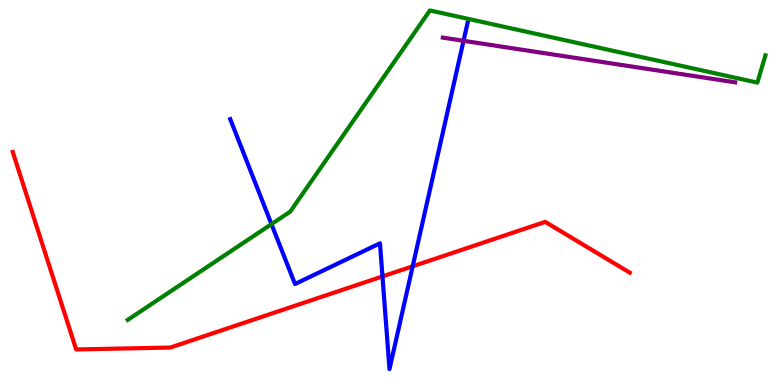[{'lines': ['blue', 'red'], 'intersections': [{'x': 4.94, 'y': 2.82}, {'x': 5.32, 'y': 3.08}]}, {'lines': ['green', 'red'], 'intersections': []}, {'lines': ['purple', 'red'], 'intersections': []}, {'lines': ['blue', 'green'], 'intersections': [{'x': 3.5, 'y': 4.18}]}, {'lines': ['blue', 'purple'], 'intersections': [{'x': 5.98, 'y': 8.94}]}, {'lines': ['green', 'purple'], 'intersections': []}]